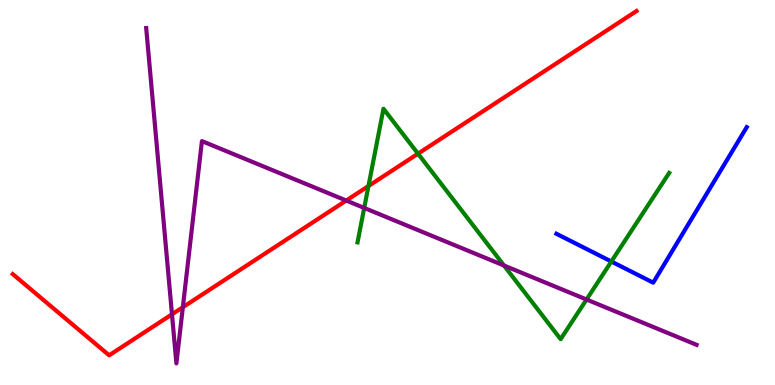[{'lines': ['blue', 'red'], 'intersections': []}, {'lines': ['green', 'red'], 'intersections': [{'x': 4.75, 'y': 5.17}, {'x': 5.39, 'y': 6.01}]}, {'lines': ['purple', 'red'], 'intersections': [{'x': 2.22, 'y': 1.84}, {'x': 2.36, 'y': 2.02}, {'x': 4.47, 'y': 4.79}]}, {'lines': ['blue', 'green'], 'intersections': [{'x': 7.89, 'y': 3.21}]}, {'lines': ['blue', 'purple'], 'intersections': []}, {'lines': ['green', 'purple'], 'intersections': [{'x': 4.7, 'y': 4.6}, {'x': 6.5, 'y': 3.1}, {'x': 7.57, 'y': 2.22}]}]